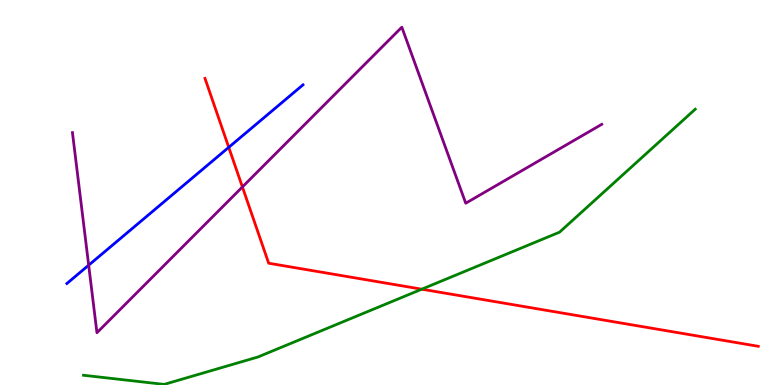[{'lines': ['blue', 'red'], 'intersections': [{'x': 2.95, 'y': 6.17}]}, {'lines': ['green', 'red'], 'intersections': [{'x': 5.44, 'y': 2.49}]}, {'lines': ['purple', 'red'], 'intersections': [{'x': 3.13, 'y': 5.14}]}, {'lines': ['blue', 'green'], 'intersections': []}, {'lines': ['blue', 'purple'], 'intersections': [{'x': 1.14, 'y': 3.11}]}, {'lines': ['green', 'purple'], 'intersections': []}]